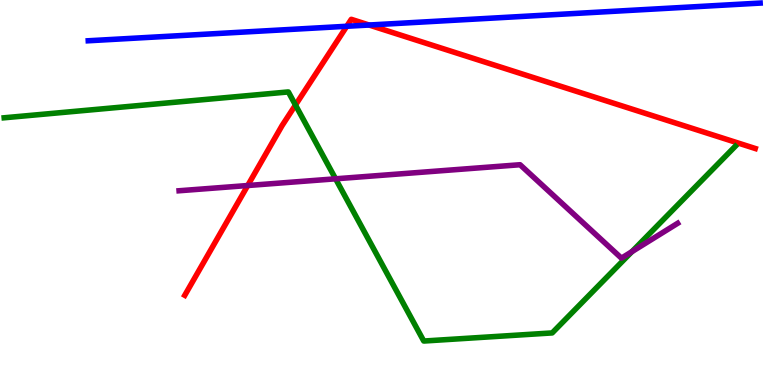[{'lines': ['blue', 'red'], 'intersections': [{'x': 4.47, 'y': 9.32}, {'x': 4.76, 'y': 9.35}]}, {'lines': ['green', 'red'], 'intersections': [{'x': 3.81, 'y': 7.27}]}, {'lines': ['purple', 'red'], 'intersections': [{'x': 3.2, 'y': 5.18}]}, {'lines': ['blue', 'green'], 'intersections': []}, {'lines': ['blue', 'purple'], 'intersections': []}, {'lines': ['green', 'purple'], 'intersections': [{'x': 4.33, 'y': 5.36}, {'x': 8.15, 'y': 3.46}]}]